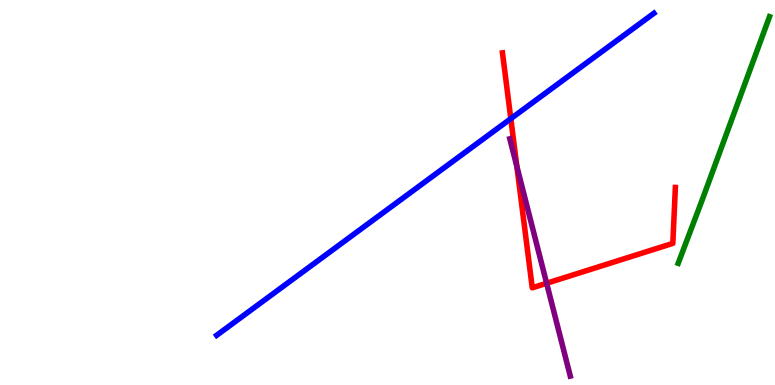[{'lines': ['blue', 'red'], 'intersections': [{'x': 6.59, 'y': 6.92}]}, {'lines': ['green', 'red'], 'intersections': []}, {'lines': ['purple', 'red'], 'intersections': [{'x': 6.67, 'y': 5.67}, {'x': 7.05, 'y': 2.64}]}, {'lines': ['blue', 'green'], 'intersections': []}, {'lines': ['blue', 'purple'], 'intersections': []}, {'lines': ['green', 'purple'], 'intersections': []}]